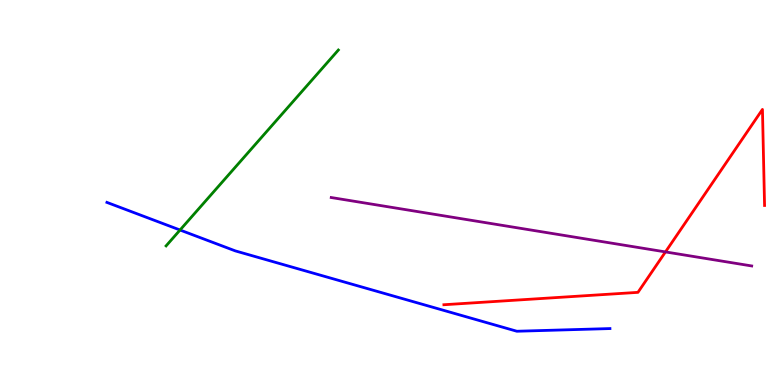[{'lines': ['blue', 'red'], 'intersections': []}, {'lines': ['green', 'red'], 'intersections': []}, {'lines': ['purple', 'red'], 'intersections': [{'x': 8.59, 'y': 3.46}]}, {'lines': ['blue', 'green'], 'intersections': [{'x': 2.32, 'y': 4.03}]}, {'lines': ['blue', 'purple'], 'intersections': []}, {'lines': ['green', 'purple'], 'intersections': []}]